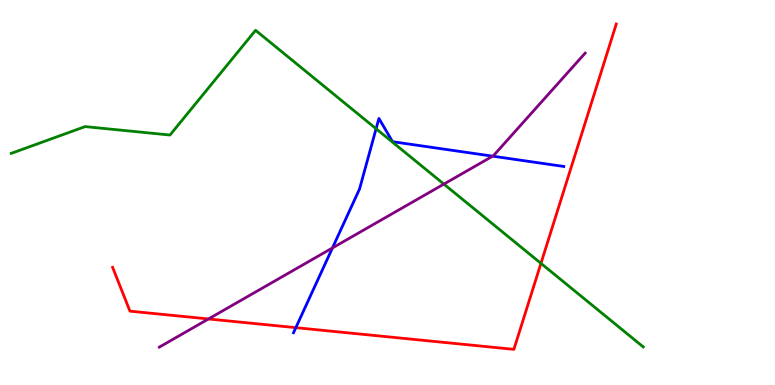[{'lines': ['blue', 'red'], 'intersections': [{'x': 3.82, 'y': 1.49}]}, {'lines': ['green', 'red'], 'intersections': [{'x': 6.98, 'y': 3.16}]}, {'lines': ['purple', 'red'], 'intersections': [{'x': 2.69, 'y': 1.72}]}, {'lines': ['blue', 'green'], 'intersections': [{'x': 4.85, 'y': 6.66}]}, {'lines': ['blue', 'purple'], 'intersections': [{'x': 4.29, 'y': 3.56}, {'x': 6.36, 'y': 5.94}]}, {'lines': ['green', 'purple'], 'intersections': [{'x': 5.73, 'y': 5.22}]}]